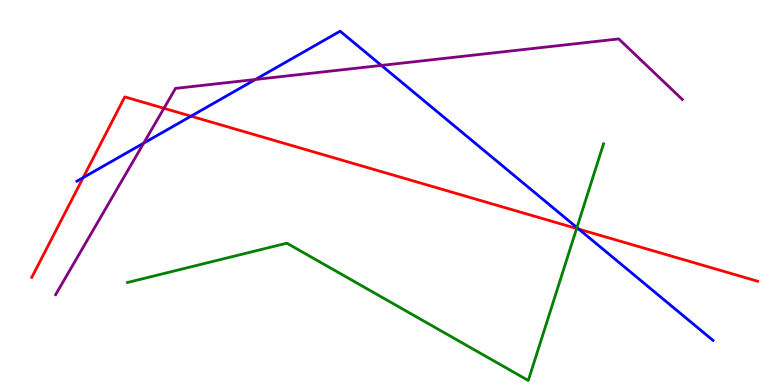[{'lines': ['blue', 'red'], 'intersections': [{'x': 1.07, 'y': 5.39}, {'x': 2.46, 'y': 6.98}, {'x': 7.47, 'y': 4.05}]}, {'lines': ['green', 'red'], 'intersections': [{'x': 7.44, 'y': 4.07}]}, {'lines': ['purple', 'red'], 'intersections': [{'x': 2.12, 'y': 7.19}]}, {'lines': ['blue', 'green'], 'intersections': [{'x': 7.44, 'y': 4.09}]}, {'lines': ['blue', 'purple'], 'intersections': [{'x': 1.85, 'y': 6.28}, {'x': 3.3, 'y': 7.94}, {'x': 4.92, 'y': 8.3}]}, {'lines': ['green', 'purple'], 'intersections': []}]